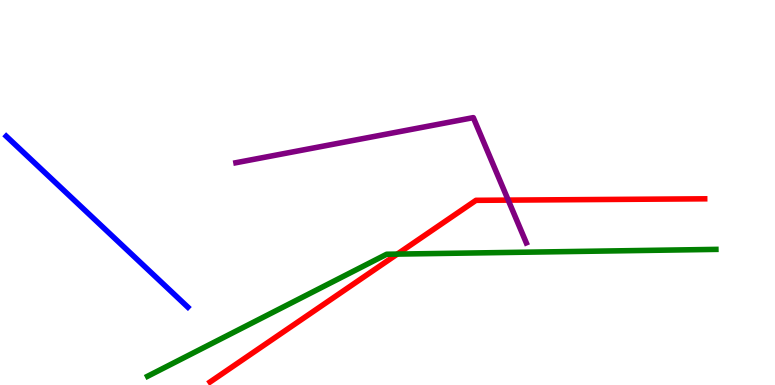[{'lines': ['blue', 'red'], 'intersections': []}, {'lines': ['green', 'red'], 'intersections': [{'x': 5.13, 'y': 3.4}]}, {'lines': ['purple', 'red'], 'intersections': [{'x': 6.56, 'y': 4.8}]}, {'lines': ['blue', 'green'], 'intersections': []}, {'lines': ['blue', 'purple'], 'intersections': []}, {'lines': ['green', 'purple'], 'intersections': []}]